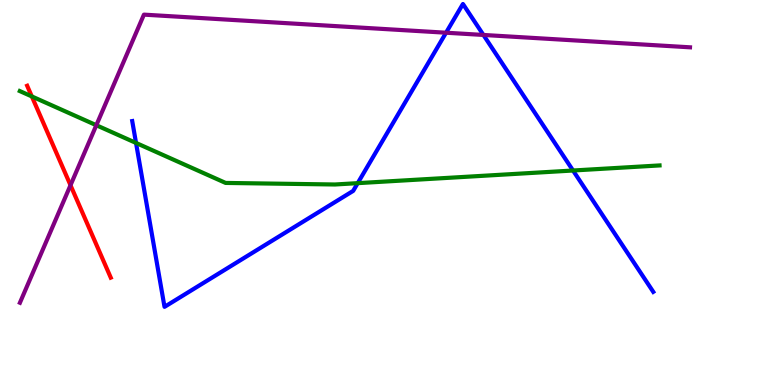[{'lines': ['blue', 'red'], 'intersections': []}, {'lines': ['green', 'red'], 'intersections': [{'x': 0.411, 'y': 7.5}]}, {'lines': ['purple', 'red'], 'intersections': [{'x': 0.91, 'y': 5.19}]}, {'lines': ['blue', 'green'], 'intersections': [{'x': 1.76, 'y': 6.29}, {'x': 4.62, 'y': 5.24}, {'x': 7.39, 'y': 5.57}]}, {'lines': ['blue', 'purple'], 'intersections': [{'x': 5.76, 'y': 9.15}, {'x': 6.24, 'y': 9.09}]}, {'lines': ['green', 'purple'], 'intersections': [{'x': 1.24, 'y': 6.75}]}]